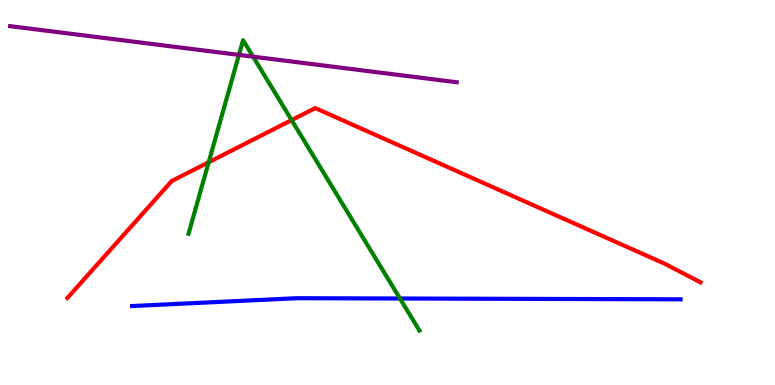[{'lines': ['blue', 'red'], 'intersections': []}, {'lines': ['green', 'red'], 'intersections': [{'x': 2.69, 'y': 5.79}, {'x': 3.76, 'y': 6.88}]}, {'lines': ['purple', 'red'], 'intersections': []}, {'lines': ['blue', 'green'], 'intersections': [{'x': 5.16, 'y': 2.25}]}, {'lines': ['blue', 'purple'], 'intersections': []}, {'lines': ['green', 'purple'], 'intersections': [{'x': 3.08, 'y': 8.57}, {'x': 3.27, 'y': 8.53}]}]